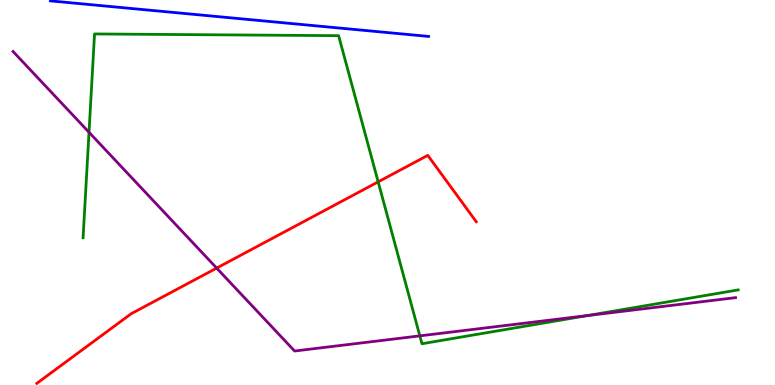[{'lines': ['blue', 'red'], 'intersections': []}, {'lines': ['green', 'red'], 'intersections': [{'x': 4.88, 'y': 5.28}]}, {'lines': ['purple', 'red'], 'intersections': [{'x': 2.8, 'y': 3.04}]}, {'lines': ['blue', 'green'], 'intersections': []}, {'lines': ['blue', 'purple'], 'intersections': []}, {'lines': ['green', 'purple'], 'intersections': [{'x': 1.15, 'y': 6.56}, {'x': 5.42, 'y': 1.28}, {'x': 7.58, 'y': 1.8}]}]